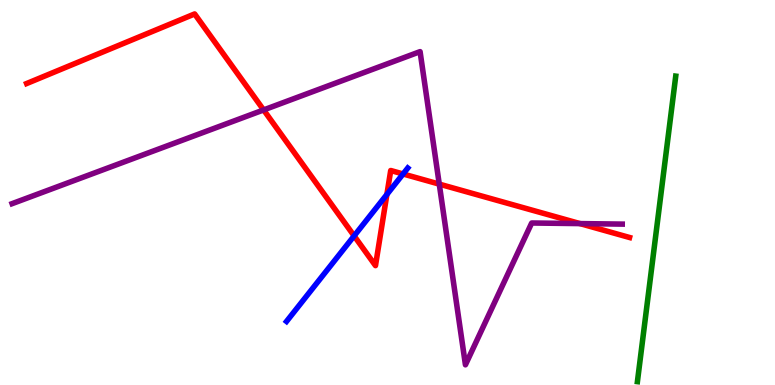[{'lines': ['blue', 'red'], 'intersections': [{'x': 4.57, 'y': 3.87}, {'x': 4.99, 'y': 4.95}, {'x': 5.2, 'y': 5.48}]}, {'lines': ['green', 'red'], 'intersections': []}, {'lines': ['purple', 'red'], 'intersections': [{'x': 3.4, 'y': 7.14}, {'x': 5.67, 'y': 5.22}, {'x': 7.48, 'y': 4.19}]}, {'lines': ['blue', 'green'], 'intersections': []}, {'lines': ['blue', 'purple'], 'intersections': []}, {'lines': ['green', 'purple'], 'intersections': []}]